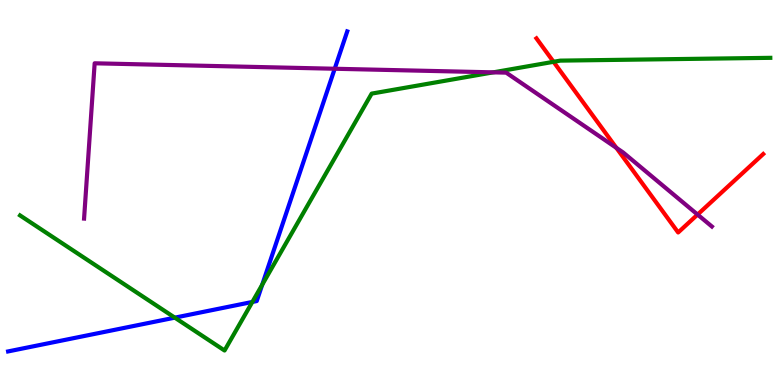[{'lines': ['blue', 'red'], 'intersections': []}, {'lines': ['green', 'red'], 'intersections': [{'x': 7.14, 'y': 8.39}]}, {'lines': ['purple', 'red'], 'intersections': [{'x': 7.95, 'y': 6.16}, {'x': 9.0, 'y': 4.43}]}, {'lines': ['blue', 'green'], 'intersections': [{'x': 2.26, 'y': 1.75}, {'x': 3.26, 'y': 2.16}, {'x': 3.38, 'y': 2.6}]}, {'lines': ['blue', 'purple'], 'intersections': [{'x': 4.32, 'y': 8.21}]}, {'lines': ['green', 'purple'], 'intersections': [{'x': 6.36, 'y': 8.12}]}]